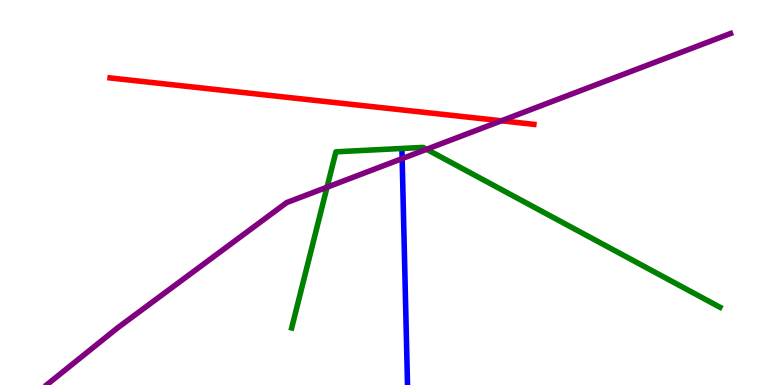[{'lines': ['blue', 'red'], 'intersections': []}, {'lines': ['green', 'red'], 'intersections': []}, {'lines': ['purple', 'red'], 'intersections': [{'x': 6.47, 'y': 6.86}]}, {'lines': ['blue', 'green'], 'intersections': []}, {'lines': ['blue', 'purple'], 'intersections': [{'x': 5.19, 'y': 5.88}]}, {'lines': ['green', 'purple'], 'intersections': [{'x': 4.22, 'y': 5.14}, {'x': 5.5, 'y': 6.12}]}]